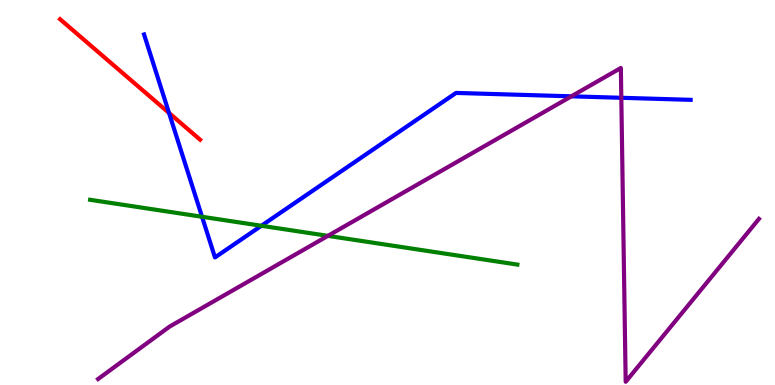[{'lines': ['blue', 'red'], 'intersections': [{'x': 2.18, 'y': 7.07}]}, {'lines': ['green', 'red'], 'intersections': []}, {'lines': ['purple', 'red'], 'intersections': []}, {'lines': ['blue', 'green'], 'intersections': [{'x': 2.61, 'y': 4.37}, {'x': 3.37, 'y': 4.14}]}, {'lines': ['blue', 'purple'], 'intersections': [{'x': 7.37, 'y': 7.5}, {'x': 8.02, 'y': 7.46}]}, {'lines': ['green', 'purple'], 'intersections': [{'x': 4.23, 'y': 3.87}]}]